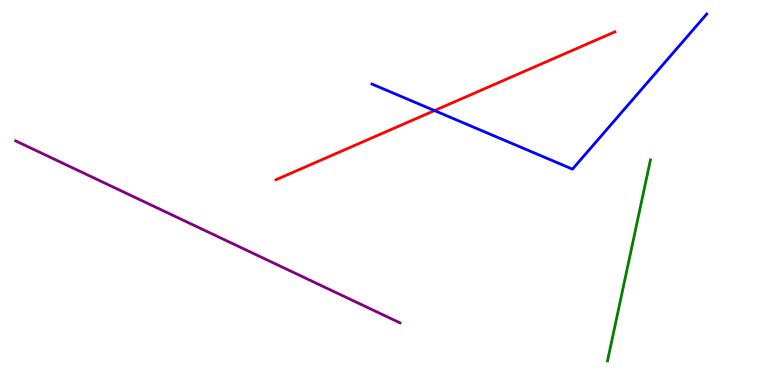[{'lines': ['blue', 'red'], 'intersections': [{'x': 5.61, 'y': 7.13}]}, {'lines': ['green', 'red'], 'intersections': []}, {'lines': ['purple', 'red'], 'intersections': []}, {'lines': ['blue', 'green'], 'intersections': []}, {'lines': ['blue', 'purple'], 'intersections': []}, {'lines': ['green', 'purple'], 'intersections': []}]